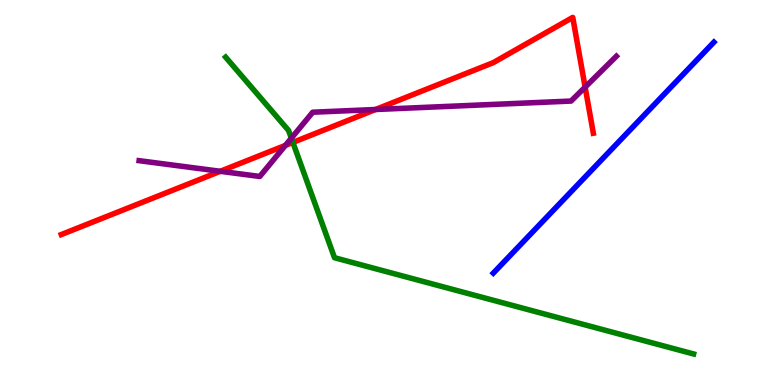[{'lines': ['blue', 'red'], 'intersections': []}, {'lines': ['green', 'red'], 'intersections': [{'x': 3.78, 'y': 6.3}]}, {'lines': ['purple', 'red'], 'intersections': [{'x': 2.84, 'y': 5.55}, {'x': 3.68, 'y': 6.22}, {'x': 4.85, 'y': 7.16}, {'x': 7.55, 'y': 7.74}]}, {'lines': ['blue', 'green'], 'intersections': []}, {'lines': ['blue', 'purple'], 'intersections': []}, {'lines': ['green', 'purple'], 'intersections': [{'x': 3.76, 'y': 6.41}]}]